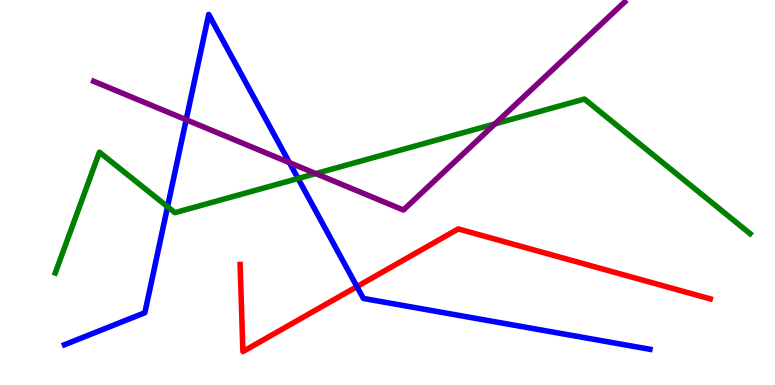[{'lines': ['blue', 'red'], 'intersections': [{'x': 4.61, 'y': 2.56}]}, {'lines': ['green', 'red'], 'intersections': []}, {'lines': ['purple', 'red'], 'intersections': []}, {'lines': ['blue', 'green'], 'intersections': [{'x': 2.16, 'y': 4.63}, {'x': 3.85, 'y': 5.36}]}, {'lines': ['blue', 'purple'], 'intersections': [{'x': 2.4, 'y': 6.89}, {'x': 3.73, 'y': 5.78}]}, {'lines': ['green', 'purple'], 'intersections': [{'x': 4.07, 'y': 5.49}, {'x': 6.39, 'y': 6.78}]}]